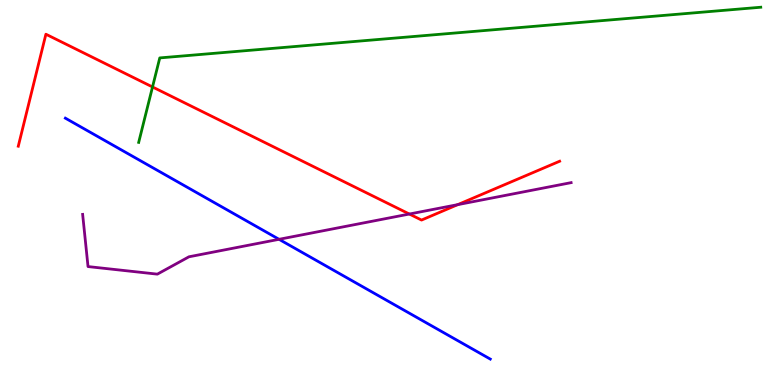[{'lines': ['blue', 'red'], 'intersections': []}, {'lines': ['green', 'red'], 'intersections': [{'x': 1.97, 'y': 7.74}]}, {'lines': ['purple', 'red'], 'intersections': [{'x': 5.28, 'y': 4.44}, {'x': 5.91, 'y': 4.68}]}, {'lines': ['blue', 'green'], 'intersections': []}, {'lines': ['blue', 'purple'], 'intersections': [{'x': 3.6, 'y': 3.78}]}, {'lines': ['green', 'purple'], 'intersections': []}]